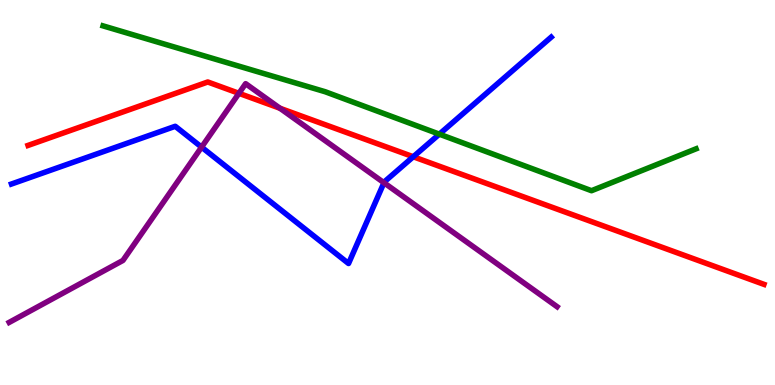[{'lines': ['blue', 'red'], 'intersections': [{'x': 5.33, 'y': 5.93}]}, {'lines': ['green', 'red'], 'intersections': []}, {'lines': ['purple', 'red'], 'intersections': [{'x': 3.08, 'y': 7.58}, {'x': 3.61, 'y': 7.19}]}, {'lines': ['blue', 'green'], 'intersections': [{'x': 5.67, 'y': 6.52}]}, {'lines': ['blue', 'purple'], 'intersections': [{'x': 2.6, 'y': 6.18}, {'x': 4.95, 'y': 5.25}]}, {'lines': ['green', 'purple'], 'intersections': []}]